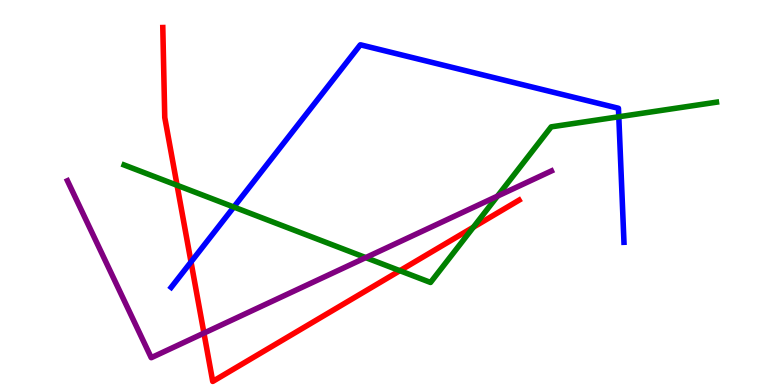[{'lines': ['blue', 'red'], 'intersections': [{'x': 2.46, 'y': 3.2}]}, {'lines': ['green', 'red'], 'intersections': [{'x': 2.28, 'y': 5.19}, {'x': 5.16, 'y': 2.97}, {'x': 6.11, 'y': 4.1}]}, {'lines': ['purple', 'red'], 'intersections': [{'x': 2.63, 'y': 1.35}]}, {'lines': ['blue', 'green'], 'intersections': [{'x': 3.02, 'y': 4.62}, {'x': 7.98, 'y': 6.97}]}, {'lines': ['blue', 'purple'], 'intersections': []}, {'lines': ['green', 'purple'], 'intersections': [{'x': 4.72, 'y': 3.31}, {'x': 6.42, 'y': 4.91}]}]